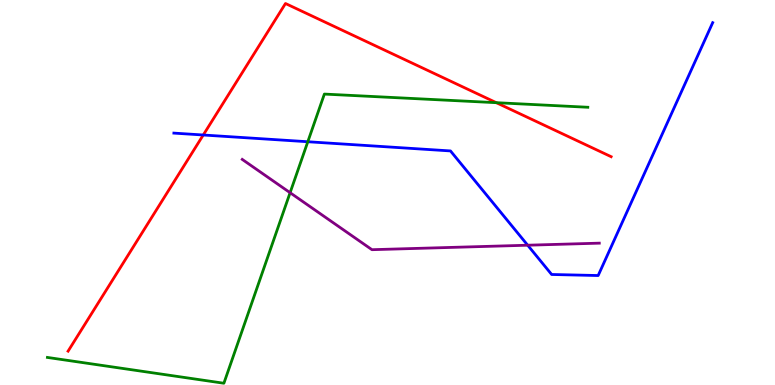[{'lines': ['blue', 'red'], 'intersections': [{'x': 2.62, 'y': 6.49}]}, {'lines': ['green', 'red'], 'intersections': [{'x': 6.4, 'y': 7.33}]}, {'lines': ['purple', 'red'], 'intersections': []}, {'lines': ['blue', 'green'], 'intersections': [{'x': 3.97, 'y': 6.32}]}, {'lines': ['blue', 'purple'], 'intersections': [{'x': 6.81, 'y': 3.63}]}, {'lines': ['green', 'purple'], 'intersections': [{'x': 3.74, 'y': 4.99}]}]